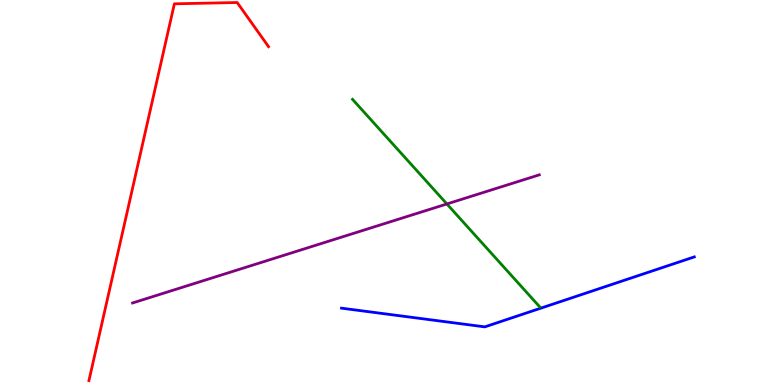[{'lines': ['blue', 'red'], 'intersections': []}, {'lines': ['green', 'red'], 'intersections': []}, {'lines': ['purple', 'red'], 'intersections': []}, {'lines': ['blue', 'green'], 'intersections': []}, {'lines': ['blue', 'purple'], 'intersections': []}, {'lines': ['green', 'purple'], 'intersections': [{'x': 5.77, 'y': 4.7}]}]